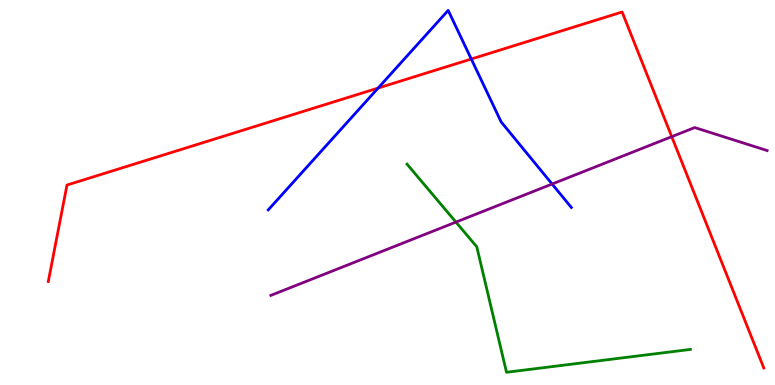[{'lines': ['blue', 'red'], 'intersections': [{'x': 4.88, 'y': 7.71}, {'x': 6.08, 'y': 8.47}]}, {'lines': ['green', 'red'], 'intersections': []}, {'lines': ['purple', 'red'], 'intersections': [{'x': 8.67, 'y': 6.45}]}, {'lines': ['blue', 'green'], 'intersections': []}, {'lines': ['blue', 'purple'], 'intersections': [{'x': 7.12, 'y': 5.22}]}, {'lines': ['green', 'purple'], 'intersections': [{'x': 5.88, 'y': 4.23}]}]